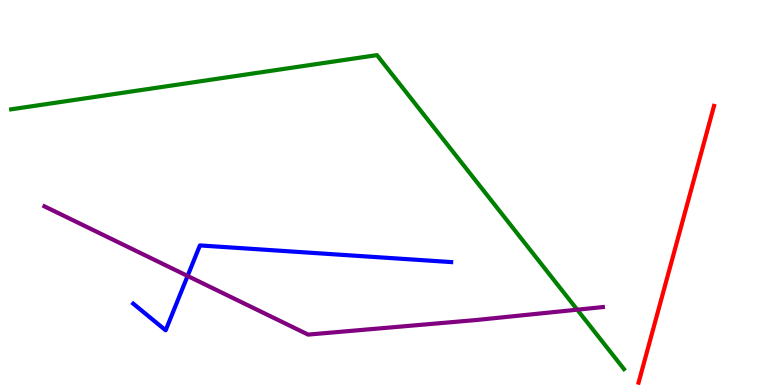[{'lines': ['blue', 'red'], 'intersections': []}, {'lines': ['green', 'red'], 'intersections': []}, {'lines': ['purple', 'red'], 'intersections': []}, {'lines': ['blue', 'green'], 'intersections': []}, {'lines': ['blue', 'purple'], 'intersections': [{'x': 2.42, 'y': 2.83}]}, {'lines': ['green', 'purple'], 'intersections': [{'x': 7.45, 'y': 1.96}]}]